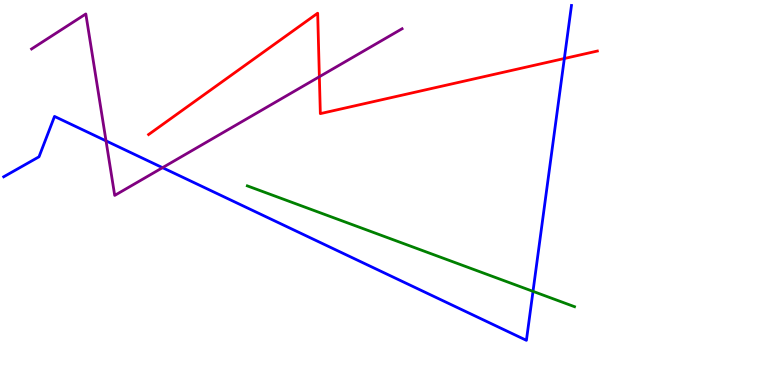[{'lines': ['blue', 'red'], 'intersections': [{'x': 7.28, 'y': 8.48}]}, {'lines': ['green', 'red'], 'intersections': []}, {'lines': ['purple', 'red'], 'intersections': [{'x': 4.12, 'y': 8.01}]}, {'lines': ['blue', 'green'], 'intersections': [{'x': 6.88, 'y': 2.43}]}, {'lines': ['blue', 'purple'], 'intersections': [{'x': 1.37, 'y': 6.34}, {'x': 2.1, 'y': 5.64}]}, {'lines': ['green', 'purple'], 'intersections': []}]